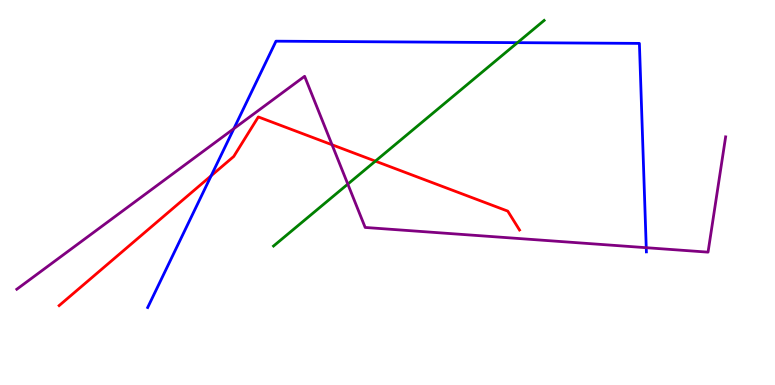[{'lines': ['blue', 'red'], 'intersections': [{'x': 2.72, 'y': 5.44}]}, {'lines': ['green', 'red'], 'intersections': [{'x': 4.84, 'y': 5.81}]}, {'lines': ['purple', 'red'], 'intersections': [{'x': 4.28, 'y': 6.24}]}, {'lines': ['blue', 'green'], 'intersections': [{'x': 6.68, 'y': 8.89}]}, {'lines': ['blue', 'purple'], 'intersections': [{'x': 3.02, 'y': 6.66}, {'x': 8.34, 'y': 3.57}]}, {'lines': ['green', 'purple'], 'intersections': [{'x': 4.49, 'y': 5.22}]}]